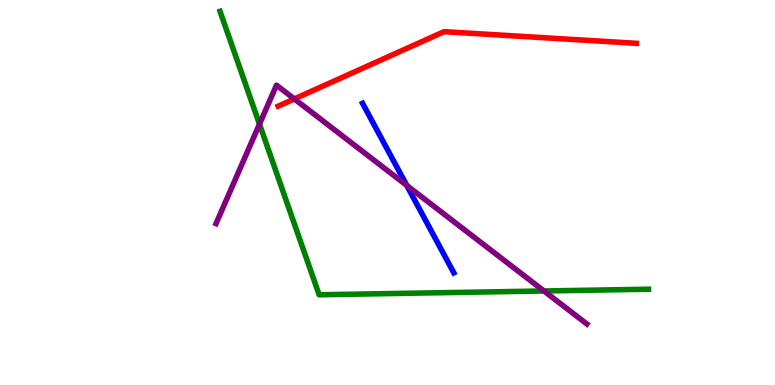[{'lines': ['blue', 'red'], 'intersections': []}, {'lines': ['green', 'red'], 'intersections': []}, {'lines': ['purple', 'red'], 'intersections': [{'x': 3.8, 'y': 7.43}]}, {'lines': ['blue', 'green'], 'intersections': []}, {'lines': ['blue', 'purple'], 'intersections': [{'x': 5.25, 'y': 5.18}]}, {'lines': ['green', 'purple'], 'intersections': [{'x': 3.35, 'y': 6.78}, {'x': 7.02, 'y': 2.44}]}]